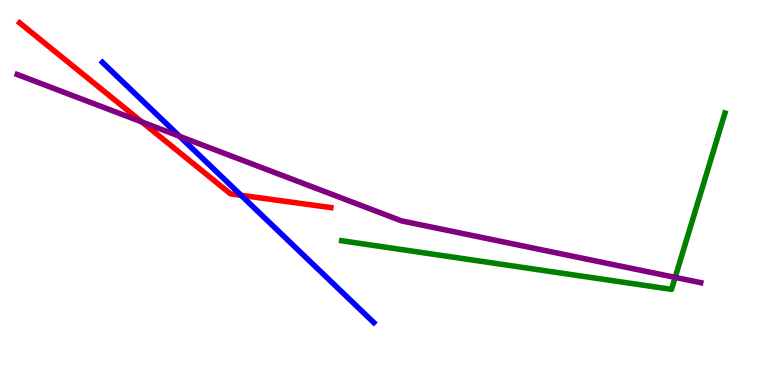[{'lines': ['blue', 'red'], 'intersections': [{'x': 3.11, 'y': 4.93}]}, {'lines': ['green', 'red'], 'intersections': []}, {'lines': ['purple', 'red'], 'intersections': [{'x': 1.83, 'y': 6.83}]}, {'lines': ['blue', 'green'], 'intersections': []}, {'lines': ['blue', 'purple'], 'intersections': [{'x': 2.32, 'y': 6.46}]}, {'lines': ['green', 'purple'], 'intersections': [{'x': 8.71, 'y': 2.8}]}]